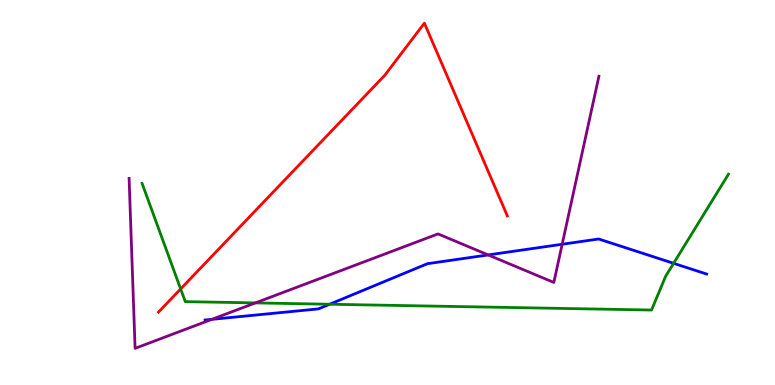[{'lines': ['blue', 'red'], 'intersections': []}, {'lines': ['green', 'red'], 'intersections': [{'x': 2.33, 'y': 2.5}]}, {'lines': ['purple', 'red'], 'intersections': []}, {'lines': ['blue', 'green'], 'intersections': [{'x': 4.25, 'y': 2.1}, {'x': 8.69, 'y': 3.16}]}, {'lines': ['blue', 'purple'], 'intersections': [{'x': 2.73, 'y': 1.71}, {'x': 6.3, 'y': 3.38}, {'x': 7.25, 'y': 3.66}]}, {'lines': ['green', 'purple'], 'intersections': [{'x': 3.3, 'y': 2.13}]}]